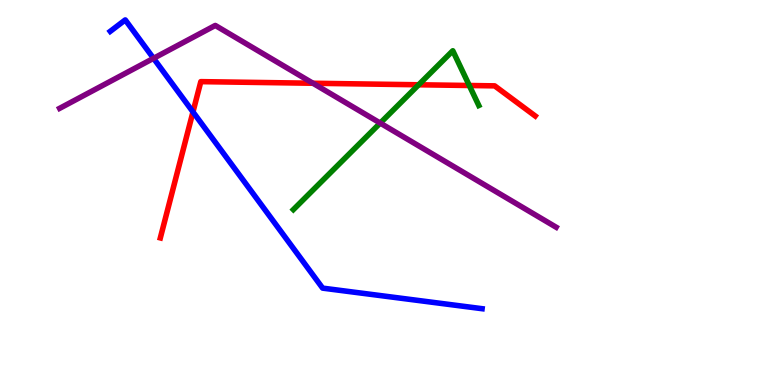[{'lines': ['blue', 'red'], 'intersections': [{'x': 2.49, 'y': 7.09}]}, {'lines': ['green', 'red'], 'intersections': [{'x': 5.4, 'y': 7.8}, {'x': 6.06, 'y': 7.78}]}, {'lines': ['purple', 'red'], 'intersections': [{'x': 4.04, 'y': 7.84}]}, {'lines': ['blue', 'green'], 'intersections': []}, {'lines': ['blue', 'purple'], 'intersections': [{'x': 1.98, 'y': 8.48}]}, {'lines': ['green', 'purple'], 'intersections': [{'x': 4.91, 'y': 6.8}]}]